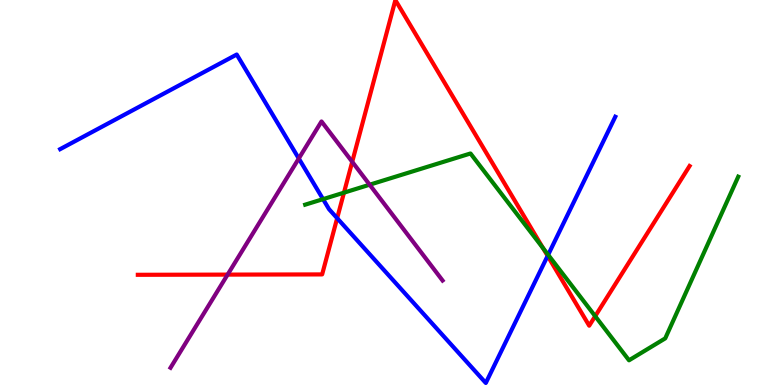[{'lines': ['blue', 'red'], 'intersections': [{'x': 4.35, 'y': 4.33}, {'x': 7.07, 'y': 3.35}]}, {'lines': ['green', 'red'], 'intersections': [{'x': 4.44, 'y': 5.0}, {'x': 7.01, 'y': 3.56}, {'x': 7.68, 'y': 1.79}]}, {'lines': ['purple', 'red'], 'intersections': [{'x': 2.94, 'y': 2.87}, {'x': 4.54, 'y': 5.8}]}, {'lines': ['blue', 'green'], 'intersections': [{'x': 4.17, 'y': 4.83}, {'x': 7.07, 'y': 3.38}]}, {'lines': ['blue', 'purple'], 'intersections': [{'x': 3.86, 'y': 5.88}]}, {'lines': ['green', 'purple'], 'intersections': [{'x': 4.77, 'y': 5.2}]}]